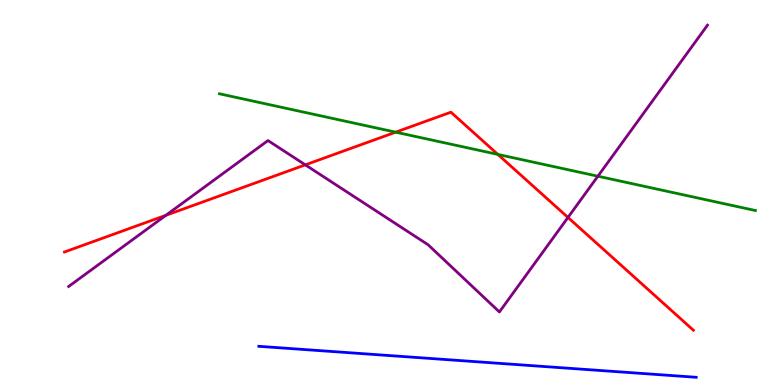[{'lines': ['blue', 'red'], 'intersections': []}, {'lines': ['green', 'red'], 'intersections': [{'x': 5.11, 'y': 6.57}, {'x': 6.42, 'y': 5.99}]}, {'lines': ['purple', 'red'], 'intersections': [{'x': 2.14, 'y': 4.41}, {'x': 3.94, 'y': 5.72}, {'x': 7.33, 'y': 4.35}]}, {'lines': ['blue', 'green'], 'intersections': []}, {'lines': ['blue', 'purple'], 'intersections': []}, {'lines': ['green', 'purple'], 'intersections': [{'x': 7.71, 'y': 5.42}]}]